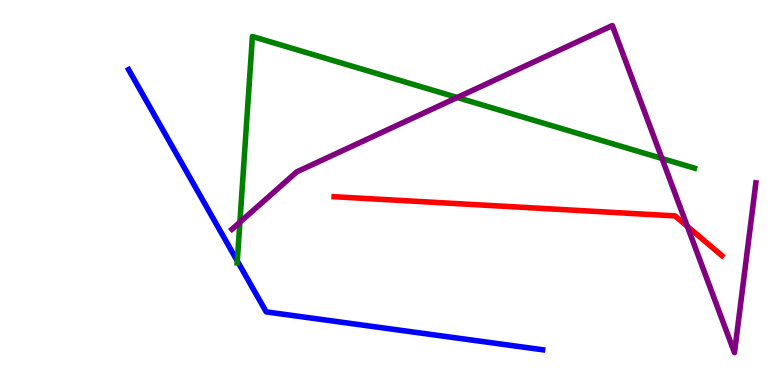[{'lines': ['blue', 'red'], 'intersections': []}, {'lines': ['green', 'red'], 'intersections': []}, {'lines': ['purple', 'red'], 'intersections': [{'x': 8.87, 'y': 4.12}]}, {'lines': ['blue', 'green'], 'intersections': [{'x': 3.06, 'y': 3.22}]}, {'lines': ['blue', 'purple'], 'intersections': []}, {'lines': ['green', 'purple'], 'intersections': [{'x': 3.1, 'y': 4.23}, {'x': 5.9, 'y': 7.47}, {'x': 8.54, 'y': 5.88}]}]